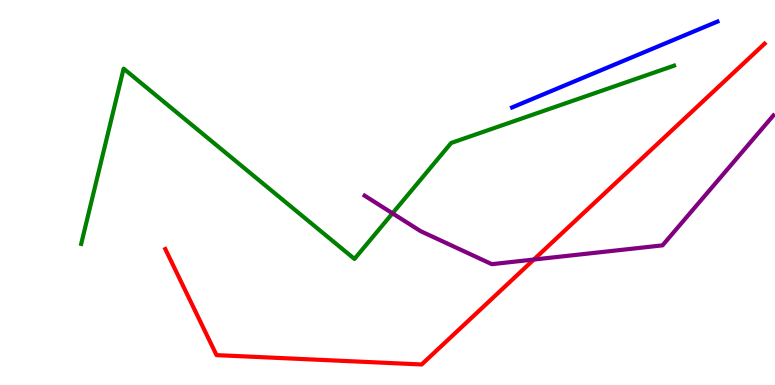[{'lines': ['blue', 'red'], 'intersections': []}, {'lines': ['green', 'red'], 'intersections': []}, {'lines': ['purple', 'red'], 'intersections': [{'x': 6.89, 'y': 3.26}]}, {'lines': ['blue', 'green'], 'intersections': []}, {'lines': ['blue', 'purple'], 'intersections': []}, {'lines': ['green', 'purple'], 'intersections': [{'x': 5.06, 'y': 4.46}]}]